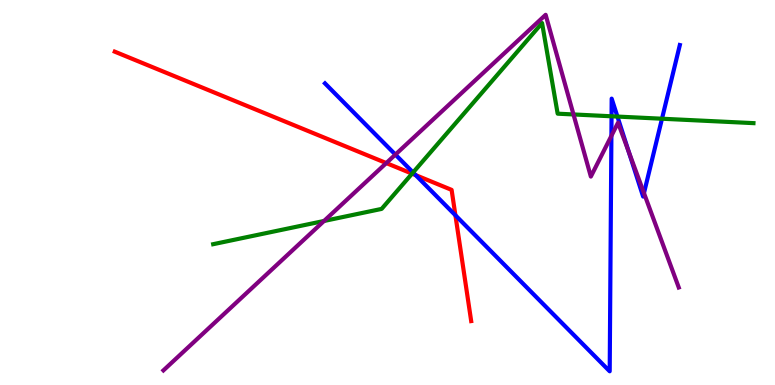[{'lines': ['blue', 'red'], 'intersections': [{'x': 5.36, 'y': 5.45}, {'x': 5.88, 'y': 4.41}]}, {'lines': ['green', 'red'], 'intersections': [{'x': 5.32, 'y': 5.49}]}, {'lines': ['purple', 'red'], 'intersections': [{'x': 4.98, 'y': 5.76}]}, {'lines': ['blue', 'green'], 'intersections': [{'x': 5.33, 'y': 5.52}, {'x': 7.89, 'y': 6.98}, {'x': 7.97, 'y': 6.97}, {'x': 8.54, 'y': 6.92}]}, {'lines': ['blue', 'purple'], 'intersections': [{'x': 5.1, 'y': 5.98}, {'x': 7.89, 'y': 6.47}, {'x': 8.11, 'y': 6.06}, {'x': 8.31, 'y': 4.98}]}, {'lines': ['green', 'purple'], 'intersections': [{'x': 4.18, 'y': 4.26}, {'x': 7.4, 'y': 7.03}]}]